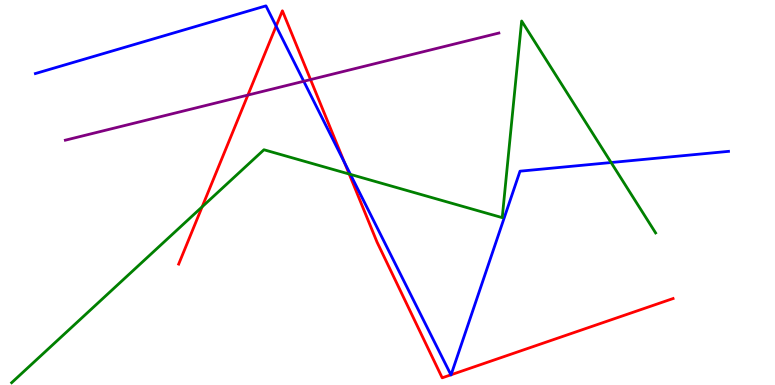[{'lines': ['blue', 'red'], 'intersections': [{'x': 3.56, 'y': 9.32}, {'x': 4.44, 'y': 5.78}, {'x': 5.82, 'y': 0.264}, {'x': 5.82, 'y': 0.266}]}, {'lines': ['green', 'red'], 'intersections': [{'x': 2.61, 'y': 4.63}, {'x': 4.51, 'y': 5.48}]}, {'lines': ['purple', 'red'], 'intersections': [{'x': 3.2, 'y': 7.53}, {'x': 4.01, 'y': 7.93}]}, {'lines': ['blue', 'green'], 'intersections': [{'x': 4.52, 'y': 5.47}, {'x': 7.89, 'y': 5.78}]}, {'lines': ['blue', 'purple'], 'intersections': [{'x': 3.92, 'y': 7.89}]}, {'lines': ['green', 'purple'], 'intersections': []}]